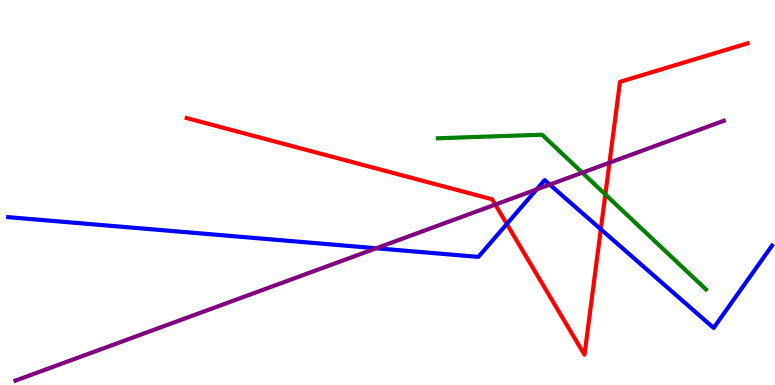[{'lines': ['blue', 'red'], 'intersections': [{'x': 6.54, 'y': 4.18}, {'x': 7.75, 'y': 4.05}]}, {'lines': ['green', 'red'], 'intersections': [{'x': 7.81, 'y': 4.95}]}, {'lines': ['purple', 'red'], 'intersections': [{'x': 6.39, 'y': 4.69}, {'x': 7.86, 'y': 5.77}]}, {'lines': ['blue', 'green'], 'intersections': []}, {'lines': ['blue', 'purple'], 'intersections': [{'x': 4.86, 'y': 3.55}, {'x': 6.92, 'y': 5.08}, {'x': 7.09, 'y': 5.2}]}, {'lines': ['green', 'purple'], 'intersections': [{'x': 7.51, 'y': 5.51}]}]